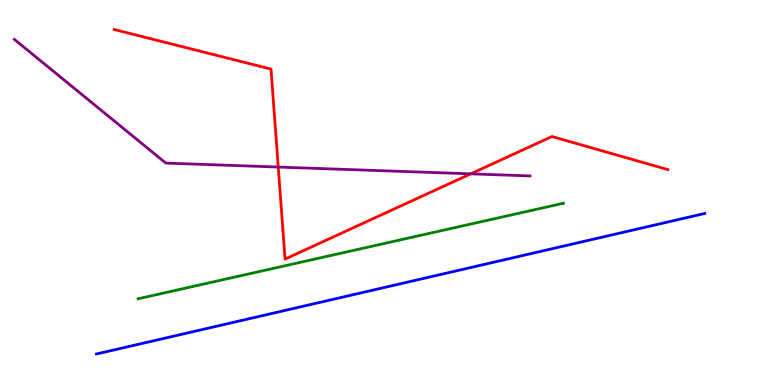[{'lines': ['blue', 'red'], 'intersections': []}, {'lines': ['green', 'red'], 'intersections': []}, {'lines': ['purple', 'red'], 'intersections': [{'x': 3.59, 'y': 5.66}, {'x': 6.07, 'y': 5.48}]}, {'lines': ['blue', 'green'], 'intersections': []}, {'lines': ['blue', 'purple'], 'intersections': []}, {'lines': ['green', 'purple'], 'intersections': []}]